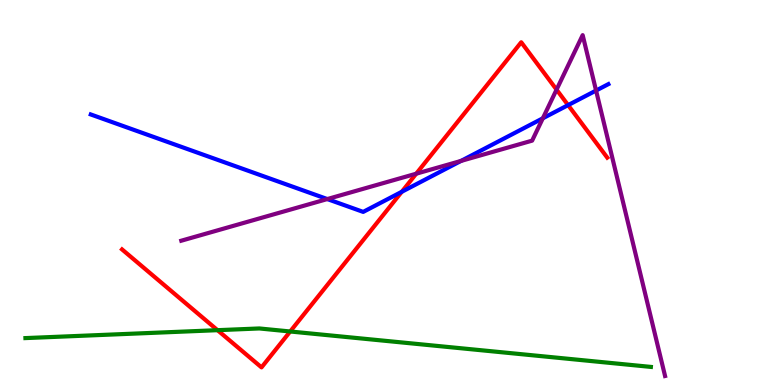[{'lines': ['blue', 'red'], 'intersections': [{'x': 5.18, 'y': 5.02}, {'x': 7.33, 'y': 7.27}]}, {'lines': ['green', 'red'], 'intersections': [{'x': 2.81, 'y': 1.42}, {'x': 3.74, 'y': 1.39}]}, {'lines': ['purple', 'red'], 'intersections': [{'x': 5.37, 'y': 5.49}, {'x': 7.18, 'y': 7.67}]}, {'lines': ['blue', 'green'], 'intersections': []}, {'lines': ['blue', 'purple'], 'intersections': [{'x': 4.22, 'y': 4.83}, {'x': 5.95, 'y': 5.82}, {'x': 7.0, 'y': 6.93}, {'x': 7.69, 'y': 7.65}]}, {'lines': ['green', 'purple'], 'intersections': []}]